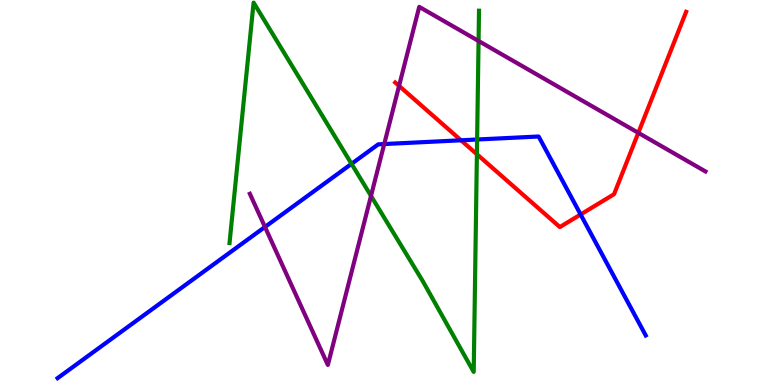[{'lines': ['blue', 'red'], 'intersections': [{'x': 5.95, 'y': 6.36}, {'x': 7.49, 'y': 4.43}]}, {'lines': ['green', 'red'], 'intersections': [{'x': 6.15, 'y': 5.99}]}, {'lines': ['purple', 'red'], 'intersections': [{'x': 5.15, 'y': 7.77}, {'x': 8.24, 'y': 6.55}]}, {'lines': ['blue', 'green'], 'intersections': [{'x': 4.54, 'y': 5.74}, {'x': 6.16, 'y': 6.38}]}, {'lines': ['blue', 'purple'], 'intersections': [{'x': 3.42, 'y': 4.11}, {'x': 4.96, 'y': 6.26}]}, {'lines': ['green', 'purple'], 'intersections': [{'x': 4.79, 'y': 4.91}, {'x': 6.18, 'y': 8.94}]}]